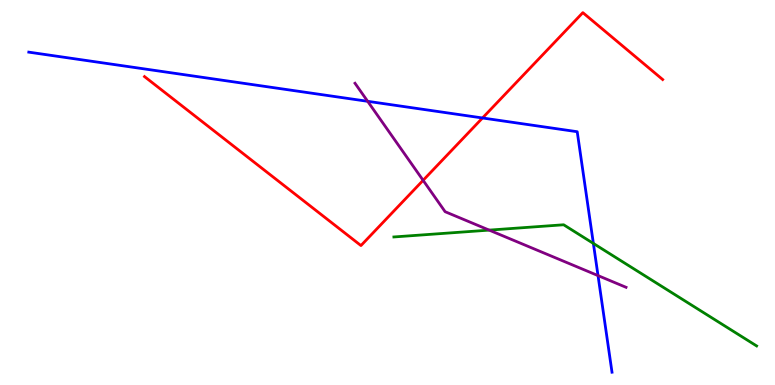[{'lines': ['blue', 'red'], 'intersections': [{'x': 6.23, 'y': 6.94}]}, {'lines': ['green', 'red'], 'intersections': []}, {'lines': ['purple', 'red'], 'intersections': [{'x': 5.46, 'y': 5.32}]}, {'lines': ['blue', 'green'], 'intersections': [{'x': 7.66, 'y': 3.68}]}, {'lines': ['blue', 'purple'], 'intersections': [{'x': 4.74, 'y': 7.37}, {'x': 7.72, 'y': 2.84}]}, {'lines': ['green', 'purple'], 'intersections': [{'x': 6.31, 'y': 4.02}]}]